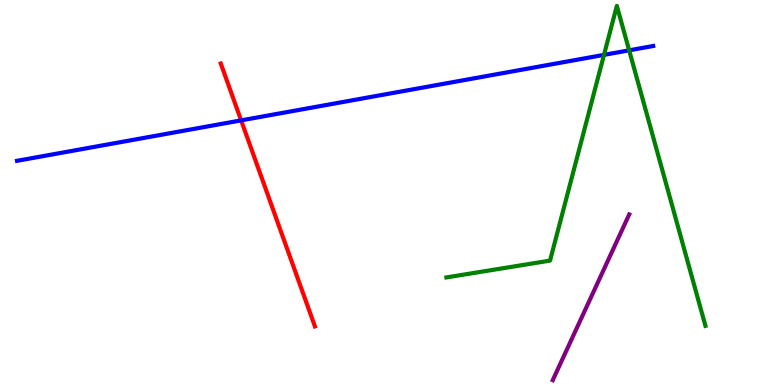[{'lines': ['blue', 'red'], 'intersections': [{'x': 3.11, 'y': 6.87}]}, {'lines': ['green', 'red'], 'intersections': []}, {'lines': ['purple', 'red'], 'intersections': []}, {'lines': ['blue', 'green'], 'intersections': [{'x': 7.79, 'y': 8.57}, {'x': 8.12, 'y': 8.69}]}, {'lines': ['blue', 'purple'], 'intersections': []}, {'lines': ['green', 'purple'], 'intersections': []}]